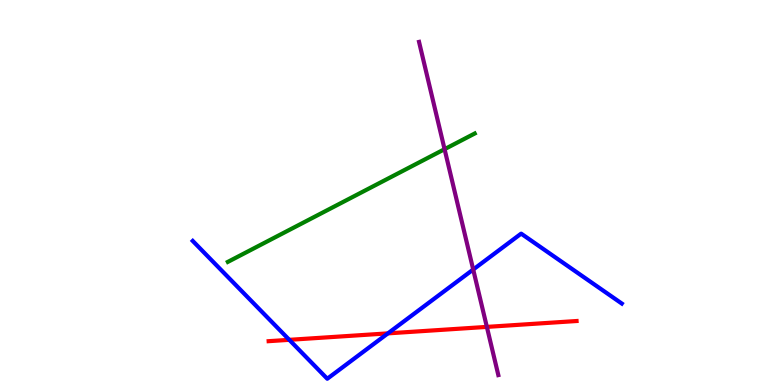[{'lines': ['blue', 'red'], 'intersections': [{'x': 3.73, 'y': 1.17}, {'x': 5.01, 'y': 1.34}]}, {'lines': ['green', 'red'], 'intersections': []}, {'lines': ['purple', 'red'], 'intersections': [{'x': 6.28, 'y': 1.51}]}, {'lines': ['blue', 'green'], 'intersections': []}, {'lines': ['blue', 'purple'], 'intersections': [{'x': 6.11, 'y': 3.0}]}, {'lines': ['green', 'purple'], 'intersections': [{'x': 5.74, 'y': 6.13}]}]